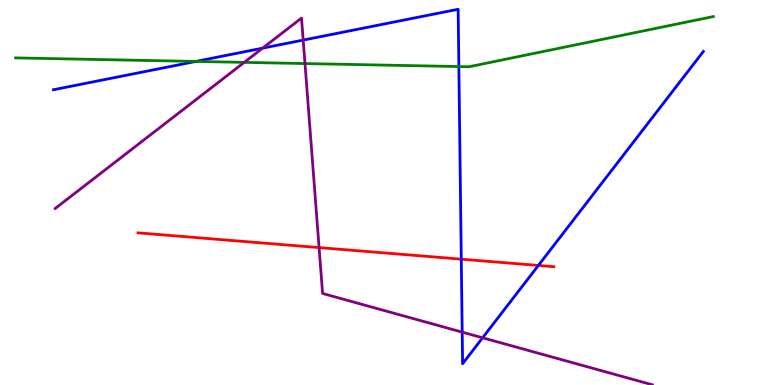[{'lines': ['blue', 'red'], 'intersections': [{'x': 5.95, 'y': 3.27}, {'x': 6.95, 'y': 3.11}]}, {'lines': ['green', 'red'], 'intersections': []}, {'lines': ['purple', 'red'], 'intersections': [{'x': 4.12, 'y': 3.57}]}, {'lines': ['blue', 'green'], 'intersections': [{'x': 2.53, 'y': 8.4}, {'x': 5.92, 'y': 8.27}]}, {'lines': ['blue', 'purple'], 'intersections': [{'x': 3.39, 'y': 8.75}, {'x': 3.91, 'y': 8.96}, {'x': 5.96, 'y': 1.37}, {'x': 6.23, 'y': 1.23}]}, {'lines': ['green', 'purple'], 'intersections': [{'x': 3.15, 'y': 8.38}, {'x': 3.94, 'y': 8.35}]}]